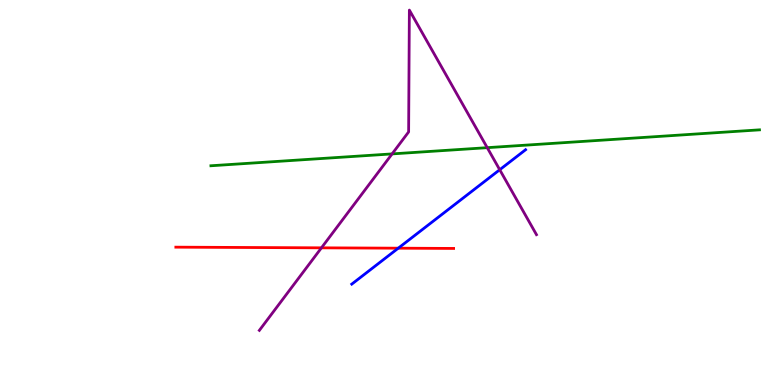[{'lines': ['blue', 'red'], 'intersections': [{'x': 5.14, 'y': 3.55}]}, {'lines': ['green', 'red'], 'intersections': []}, {'lines': ['purple', 'red'], 'intersections': [{'x': 4.15, 'y': 3.56}]}, {'lines': ['blue', 'green'], 'intersections': []}, {'lines': ['blue', 'purple'], 'intersections': [{'x': 6.45, 'y': 5.59}]}, {'lines': ['green', 'purple'], 'intersections': [{'x': 5.06, 'y': 6.0}, {'x': 6.29, 'y': 6.16}]}]